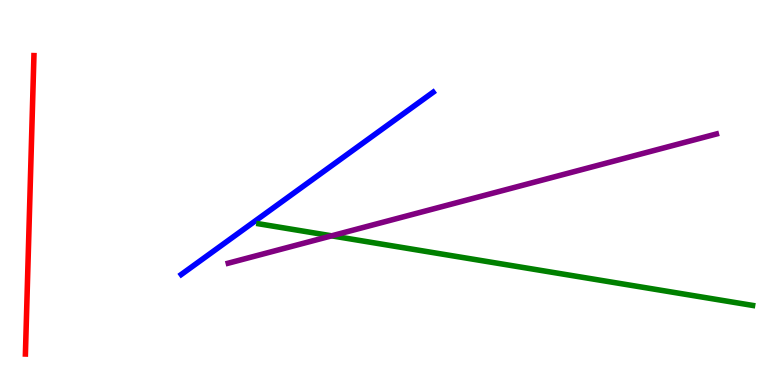[{'lines': ['blue', 'red'], 'intersections': []}, {'lines': ['green', 'red'], 'intersections': []}, {'lines': ['purple', 'red'], 'intersections': []}, {'lines': ['blue', 'green'], 'intersections': []}, {'lines': ['blue', 'purple'], 'intersections': []}, {'lines': ['green', 'purple'], 'intersections': [{'x': 4.28, 'y': 3.87}]}]